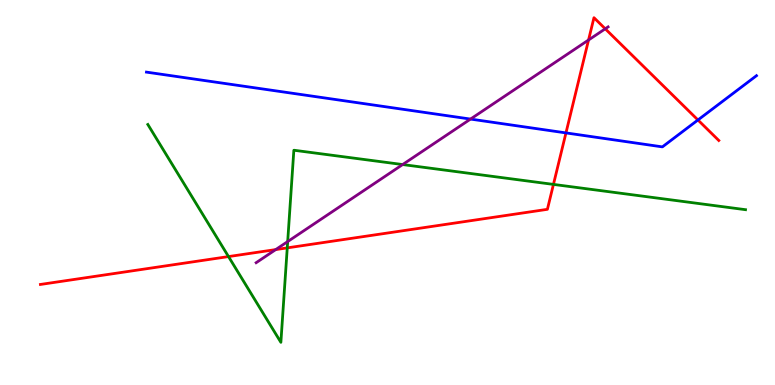[{'lines': ['blue', 'red'], 'intersections': [{'x': 7.3, 'y': 6.55}, {'x': 9.01, 'y': 6.88}]}, {'lines': ['green', 'red'], 'intersections': [{'x': 2.95, 'y': 3.34}, {'x': 3.71, 'y': 3.56}, {'x': 7.14, 'y': 5.21}]}, {'lines': ['purple', 'red'], 'intersections': [{'x': 3.56, 'y': 3.52}, {'x': 7.59, 'y': 8.96}, {'x': 7.81, 'y': 9.25}]}, {'lines': ['blue', 'green'], 'intersections': []}, {'lines': ['blue', 'purple'], 'intersections': [{'x': 6.07, 'y': 6.91}]}, {'lines': ['green', 'purple'], 'intersections': [{'x': 3.71, 'y': 3.73}, {'x': 5.2, 'y': 5.73}]}]